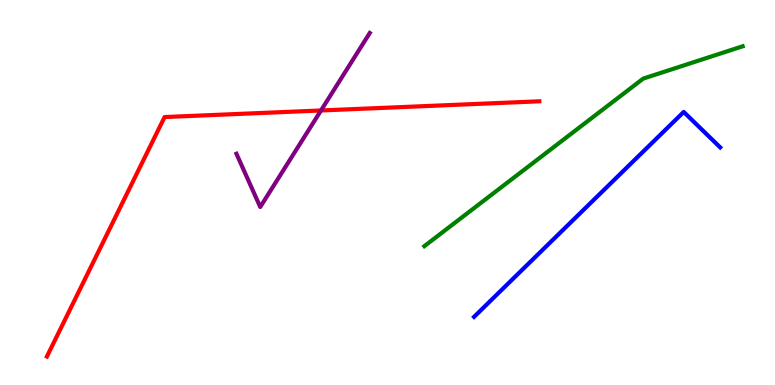[{'lines': ['blue', 'red'], 'intersections': []}, {'lines': ['green', 'red'], 'intersections': []}, {'lines': ['purple', 'red'], 'intersections': [{'x': 4.14, 'y': 7.13}]}, {'lines': ['blue', 'green'], 'intersections': []}, {'lines': ['blue', 'purple'], 'intersections': []}, {'lines': ['green', 'purple'], 'intersections': []}]